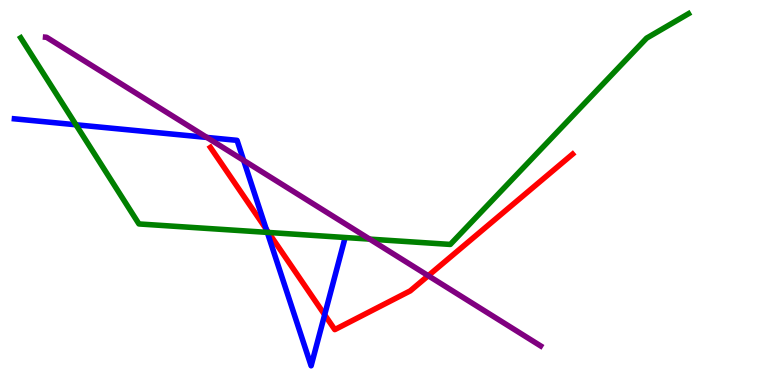[{'lines': ['blue', 'red'], 'intersections': [{'x': 3.44, 'y': 4.05}, {'x': 4.19, 'y': 1.82}]}, {'lines': ['green', 'red'], 'intersections': [{'x': 3.46, 'y': 3.96}]}, {'lines': ['purple', 'red'], 'intersections': [{'x': 5.53, 'y': 2.84}]}, {'lines': ['blue', 'green'], 'intersections': [{'x': 0.98, 'y': 6.76}, {'x': 3.45, 'y': 3.96}]}, {'lines': ['blue', 'purple'], 'intersections': [{'x': 2.67, 'y': 6.43}, {'x': 3.14, 'y': 5.83}]}, {'lines': ['green', 'purple'], 'intersections': [{'x': 4.77, 'y': 3.79}]}]